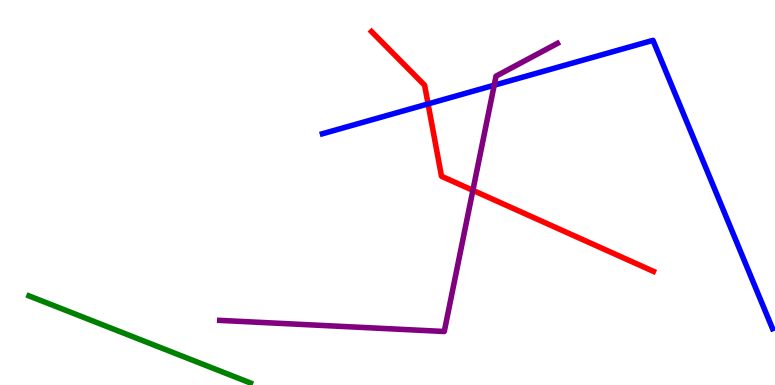[{'lines': ['blue', 'red'], 'intersections': [{'x': 5.52, 'y': 7.3}]}, {'lines': ['green', 'red'], 'intersections': []}, {'lines': ['purple', 'red'], 'intersections': [{'x': 6.1, 'y': 5.06}]}, {'lines': ['blue', 'green'], 'intersections': []}, {'lines': ['blue', 'purple'], 'intersections': [{'x': 6.38, 'y': 7.79}]}, {'lines': ['green', 'purple'], 'intersections': []}]